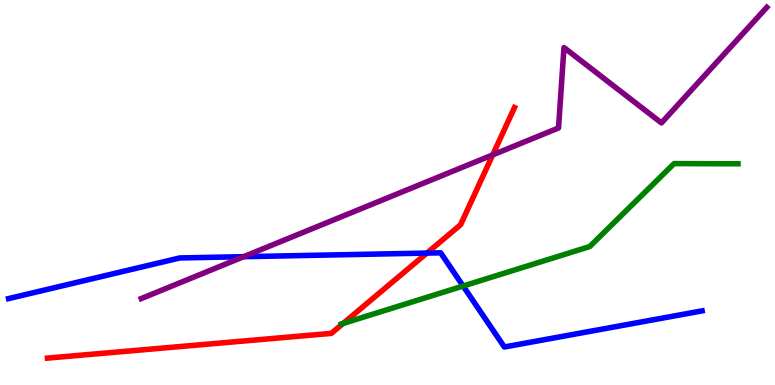[{'lines': ['blue', 'red'], 'intersections': [{'x': 5.51, 'y': 3.43}]}, {'lines': ['green', 'red'], 'intersections': [{'x': 4.43, 'y': 1.6}]}, {'lines': ['purple', 'red'], 'intersections': [{'x': 6.36, 'y': 5.98}]}, {'lines': ['blue', 'green'], 'intersections': [{'x': 5.98, 'y': 2.57}]}, {'lines': ['blue', 'purple'], 'intersections': [{'x': 3.14, 'y': 3.33}]}, {'lines': ['green', 'purple'], 'intersections': []}]